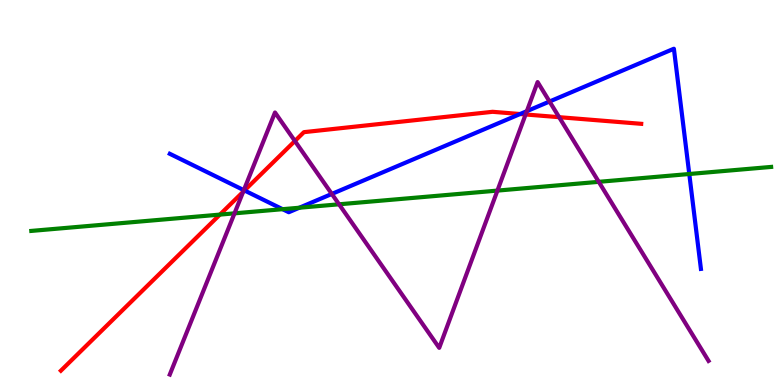[{'lines': ['blue', 'red'], 'intersections': [{'x': 3.15, 'y': 5.05}, {'x': 6.71, 'y': 7.04}]}, {'lines': ['green', 'red'], 'intersections': [{'x': 2.84, 'y': 4.43}]}, {'lines': ['purple', 'red'], 'intersections': [{'x': 3.14, 'y': 5.02}, {'x': 3.81, 'y': 6.34}, {'x': 6.78, 'y': 7.03}, {'x': 7.21, 'y': 6.96}]}, {'lines': ['blue', 'green'], 'intersections': [{'x': 3.65, 'y': 4.57}, {'x': 3.86, 'y': 4.6}, {'x': 8.89, 'y': 5.48}]}, {'lines': ['blue', 'purple'], 'intersections': [{'x': 3.15, 'y': 5.06}, {'x': 4.28, 'y': 4.96}, {'x': 6.8, 'y': 7.11}, {'x': 7.09, 'y': 7.36}]}, {'lines': ['green', 'purple'], 'intersections': [{'x': 3.03, 'y': 4.46}, {'x': 4.37, 'y': 4.69}, {'x': 6.42, 'y': 5.05}, {'x': 7.73, 'y': 5.28}]}]